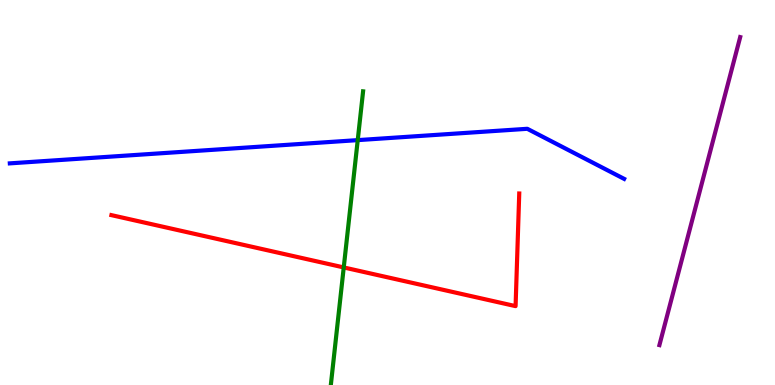[{'lines': ['blue', 'red'], 'intersections': []}, {'lines': ['green', 'red'], 'intersections': [{'x': 4.44, 'y': 3.05}]}, {'lines': ['purple', 'red'], 'intersections': []}, {'lines': ['blue', 'green'], 'intersections': [{'x': 4.62, 'y': 6.36}]}, {'lines': ['blue', 'purple'], 'intersections': []}, {'lines': ['green', 'purple'], 'intersections': []}]